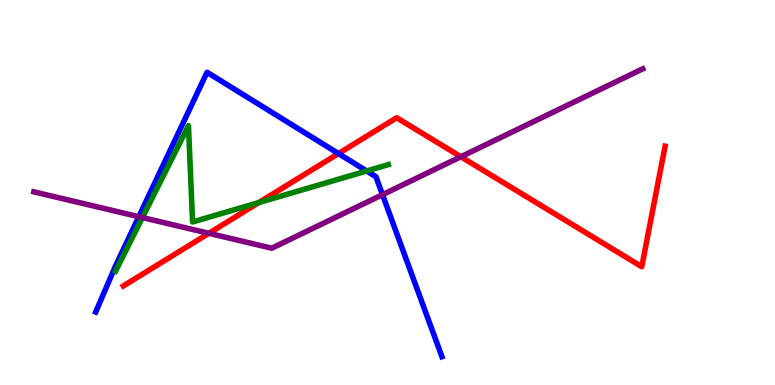[{'lines': ['blue', 'red'], 'intersections': [{'x': 4.37, 'y': 6.01}]}, {'lines': ['green', 'red'], 'intersections': [{'x': 3.34, 'y': 4.74}]}, {'lines': ['purple', 'red'], 'intersections': [{'x': 2.7, 'y': 3.94}, {'x': 5.95, 'y': 5.93}]}, {'lines': ['blue', 'green'], 'intersections': [{'x': 4.73, 'y': 5.56}]}, {'lines': ['blue', 'purple'], 'intersections': [{'x': 1.79, 'y': 4.37}, {'x': 4.94, 'y': 4.94}]}, {'lines': ['green', 'purple'], 'intersections': [{'x': 1.84, 'y': 4.35}]}]